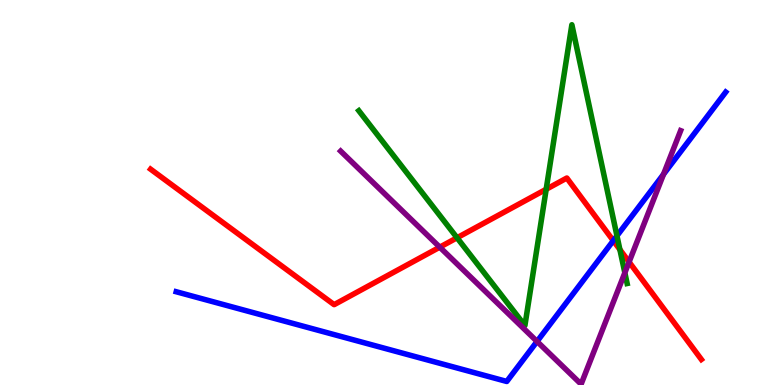[{'lines': ['blue', 'red'], 'intersections': [{'x': 7.91, 'y': 3.75}]}, {'lines': ['green', 'red'], 'intersections': [{'x': 5.9, 'y': 3.82}, {'x': 7.05, 'y': 5.08}, {'x': 8.0, 'y': 3.52}]}, {'lines': ['purple', 'red'], 'intersections': [{'x': 5.67, 'y': 3.58}, {'x': 8.12, 'y': 3.2}]}, {'lines': ['blue', 'green'], 'intersections': [{'x': 7.96, 'y': 3.87}]}, {'lines': ['blue', 'purple'], 'intersections': [{'x': 6.93, 'y': 1.13}, {'x': 8.56, 'y': 5.47}]}, {'lines': ['green', 'purple'], 'intersections': [{'x': 8.06, 'y': 2.91}]}]